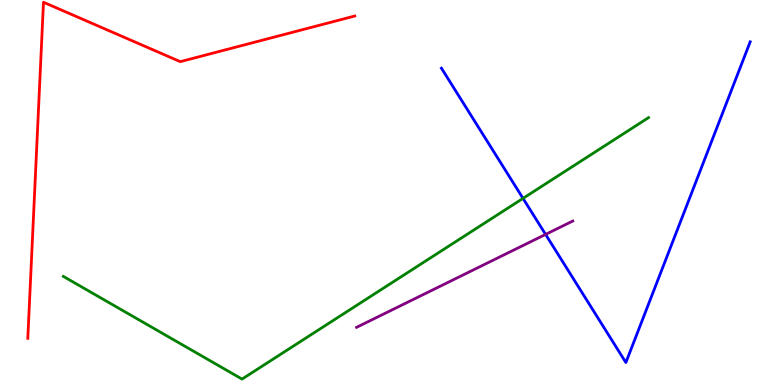[{'lines': ['blue', 'red'], 'intersections': []}, {'lines': ['green', 'red'], 'intersections': []}, {'lines': ['purple', 'red'], 'intersections': []}, {'lines': ['blue', 'green'], 'intersections': [{'x': 6.75, 'y': 4.85}]}, {'lines': ['blue', 'purple'], 'intersections': [{'x': 7.04, 'y': 3.91}]}, {'lines': ['green', 'purple'], 'intersections': []}]